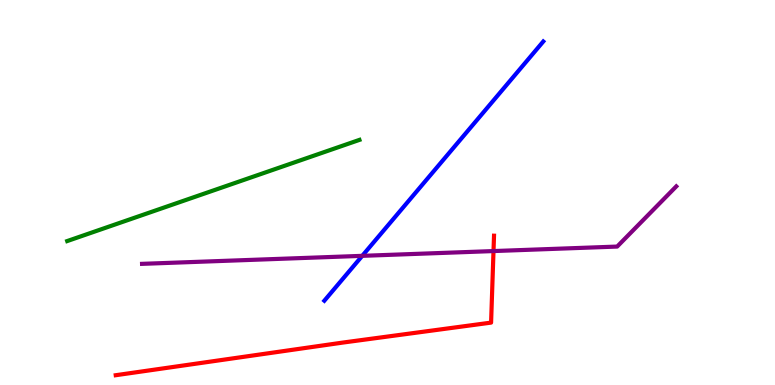[{'lines': ['blue', 'red'], 'intersections': []}, {'lines': ['green', 'red'], 'intersections': []}, {'lines': ['purple', 'red'], 'intersections': [{'x': 6.37, 'y': 3.48}]}, {'lines': ['blue', 'green'], 'intersections': []}, {'lines': ['blue', 'purple'], 'intersections': [{'x': 4.67, 'y': 3.35}]}, {'lines': ['green', 'purple'], 'intersections': []}]